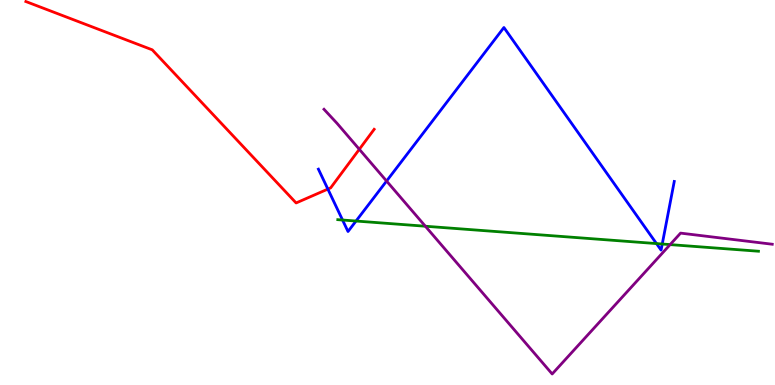[{'lines': ['blue', 'red'], 'intersections': [{'x': 4.23, 'y': 5.09}]}, {'lines': ['green', 'red'], 'intersections': []}, {'lines': ['purple', 'red'], 'intersections': [{'x': 4.64, 'y': 6.12}]}, {'lines': ['blue', 'green'], 'intersections': [{'x': 4.42, 'y': 4.29}, {'x': 4.59, 'y': 4.26}, {'x': 8.47, 'y': 3.67}, {'x': 8.55, 'y': 3.66}]}, {'lines': ['blue', 'purple'], 'intersections': [{'x': 4.99, 'y': 5.3}]}, {'lines': ['green', 'purple'], 'intersections': [{'x': 5.49, 'y': 4.12}, {'x': 8.65, 'y': 3.65}]}]